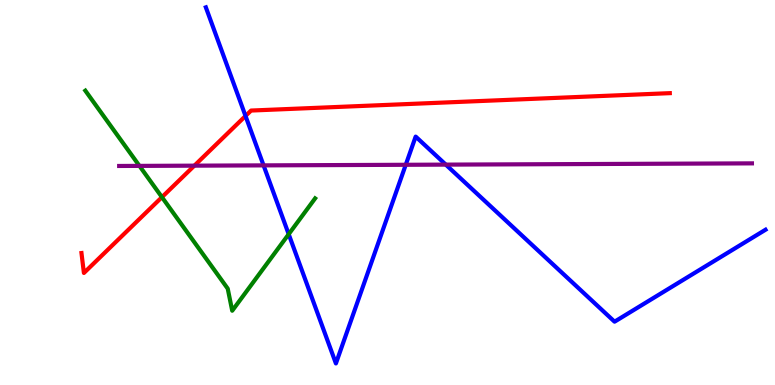[{'lines': ['blue', 'red'], 'intersections': [{'x': 3.17, 'y': 6.99}]}, {'lines': ['green', 'red'], 'intersections': [{'x': 2.09, 'y': 4.88}]}, {'lines': ['purple', 'red'], 'intersections': [{'x': 2.51, 'y': 5.7}]}, {'lines': ['blue', 'green'], 'intersections': [{'x': 3.73, 'y': 3.92}]}, {'lines': ['blue', 'purple'], 'intersections': [{'x': 3.4, 'y': 5.7}, {'x': 5.24, 'y': 5.72}, {'x': 5.75, 'y': 5.72}]}, {'lines': ['green', 'purple'], 'intersections': [{'x': 1.8, 'y': 5.69}]}]